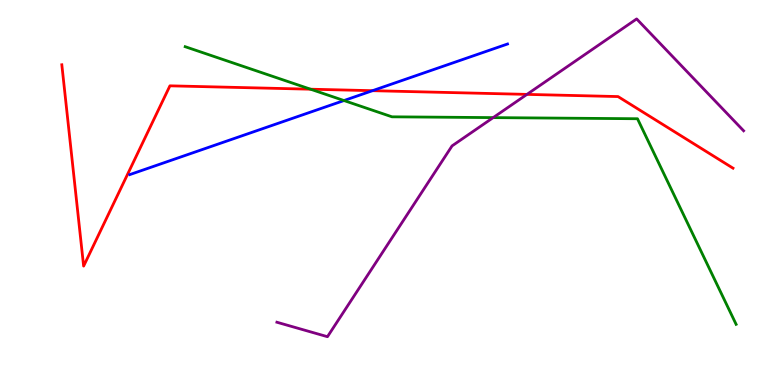[{'lines': ['blue', 'red'], 'intersections': [{'x': 4.81, 'y': 7.64}]}, {'lines': ['green', 'red'], 'intersections': [{'x': 4.01, 'y': 7.68}]}, {'lines': ['purple', 'red'], 'intersections': [{'x': 6.8, 'y': 7.55}]}, {'lines': ['blue', 'green'], 'intersections': [{'x': 4.44, 'y': 7.39}]}, {'lines': ['blue', 'purple'], 'intersections': []}, {'lines': ['green', 'purple'], 'intersections': [{'x': 6.36, 'y': 6.95}]}]